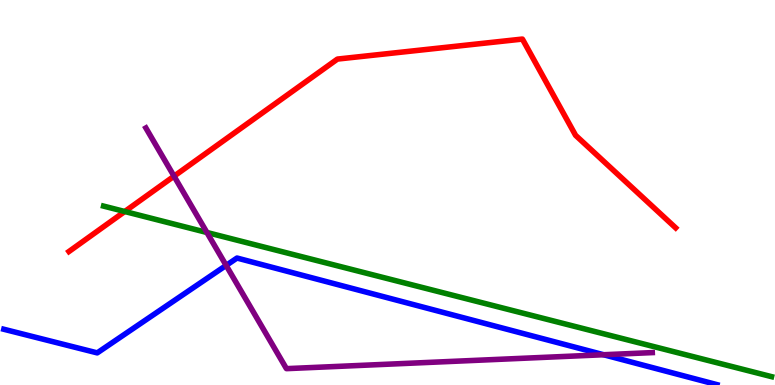[{'lines': ['blue', 'red'], 'intersections': []}, {'lines': ['green', 'red'], 'intersections': [{'x': 1.61, 'y': 4.51}]}, {'lines': ['purple', 'red'], 'intersections': [{'x': 2.25, 'y': 5.42}]}, {'lines': ['blue', 'green'], 'intersections': []}, {'lines': ['blue', 'purple'], 'intersections': [{'x': 2.92, 'y': 3.11}, {'x': 7.79, 'y': 0.786}]}, {'lines': ['green', 'purple'], 'intersections': [{'x': 2.67, 'y': 3.96}]}]